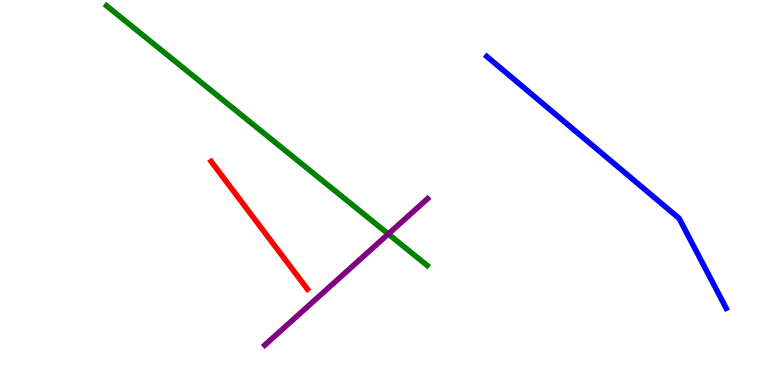[{'lines': ['blue', 'red'], 'intersections': []}, {'lines': ['green', 'red'], 'intersections': []}, {'lines': ['purple', 'red'], 'intersections': []}, {'lines': ['blue', 'green'], 'intersections': []}, {'lines': ['blue', 'purple'], 'intersections': []}, {'lines': ['green', 'purple'], 'intersections': [{'x': 5.01, 'y': 3.92}]}]